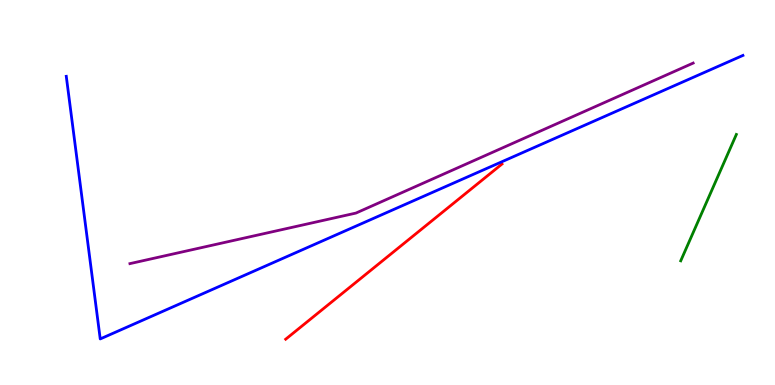[{'lines': ['blue', 'red'], 'intersections': []}, {'lines': ['green', 'red'], 'intersections': []}, {'lines': ['purple', 'red'], 'intersections': []}, {'lines': ['blue', 'green'], 'intersections': []}, {'lines': ['blue', 'purple'], 'intersections': []}, {'lines': ['green', 'purple'], 'intersections': []}]